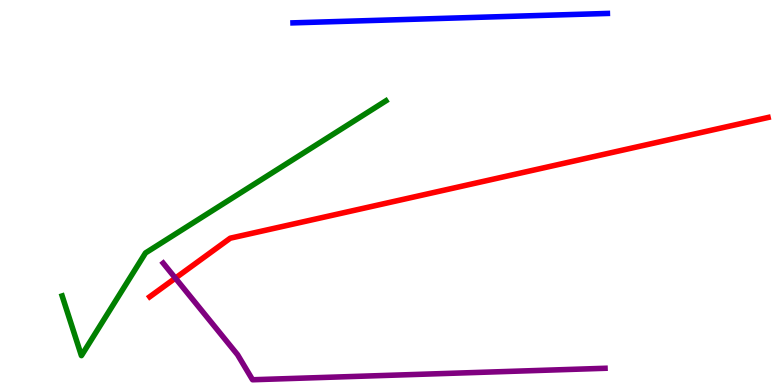[{'lines': ['blue', 'red'], 'intersections': []}, {'lines': ['green', 'red'], 'intersections': []}, {'lines': ['purple', 'red'], 'intersections': [{'x': 2.26, 'y': 2.78}]}, {'lines': ['blue', 'green'], 'intersections': []}, {'lines': ['blue', 'purple'], 'intersections': []}, {'lines': ['green', 'purple'], 'intersections': []}]